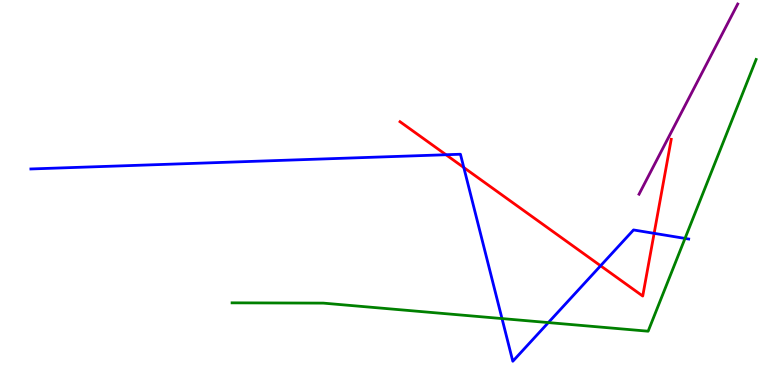[{'lines': ['blue', 'red'], 'intersections': [{'x': 5.75, 'y': 5.98}, {'x': 5.98, 'y': 5.65}, {'x': 7.75, 'y': 3.1}, {'x': 8.44, 'y': 3.94}]}, {'lines': ['green', 'red'], 'intersections': []}, {'lines': ['purple', 'red'], 'intersections': []}, {'lines': ['blue', 'green'], 'intersections': [{'x': 6.48, 'y': 1.73}, {'x': 7.08, 'y': 1.62}, {'x': 8.84, 'y': 3.81}]}, {'lines': ['blue', 'purple'], 'intersections': []}, {'lines': ['green', 'purple'], 'intersections': []}]